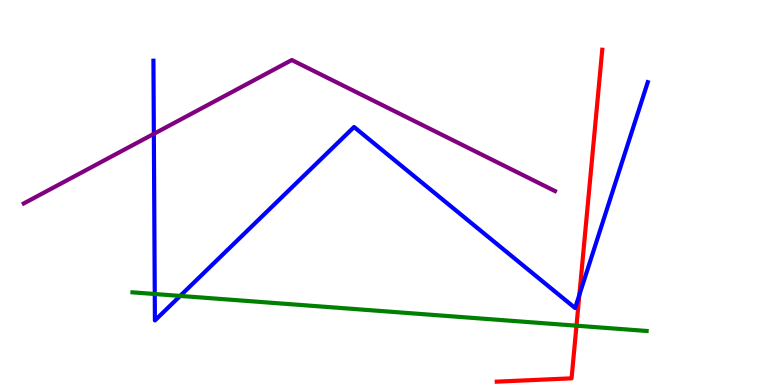[{'lines': ['blue', 'red'], 'intersections': [{'x': 7.48, 'y': 2.34}]}, {'lines': ['green', 'red'], 'intersections': [{'x': 7.44, 'y': 1.54}]}, {'lines': ['purple', 'red'], 'intersections': []}, {'lines': ['blue', 'green'], 'intersections': [{'x': 2.0, 'y': 2.36}, {'x': 2.32, 'y': 2.31}]}, {'lines': ['blue', 'purple'], 'intersections': [{'x': 1.99, 'y': 6.52}]}, {'lines': ['green', 'purple'], 'intersections': []}]